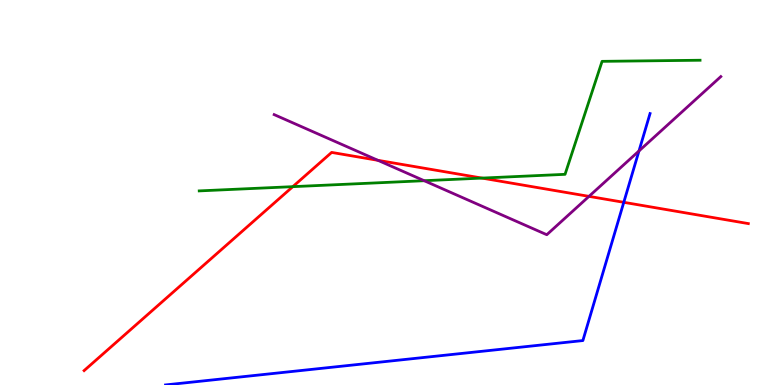[{'lines': ['blue', 'red'], 'intersections': [{'x': 8.05, 'y': 4.75}]}, {'lines': ['green', 'red'], 'intersections': [{'x': 3.78, 'y': 5.15}, {'x': 6.22, 'y': 5.37}]}, {'lines': ['purple', 'red'], 'intersections': [{'x': 4.88, 'y': 5.84}, {'x': 7.6, 'y': 4.9}]}, {'lines': ['blue', 'green'], 'intersections': []}, {'lines': ['blue', 'purple'], 'intersections': [{'x': 8.24, 'y': 6.08}]}, {'lines': ['green', 'purple'], 'intersections': [{'x': 5.47, 'y': 5.31}]}]